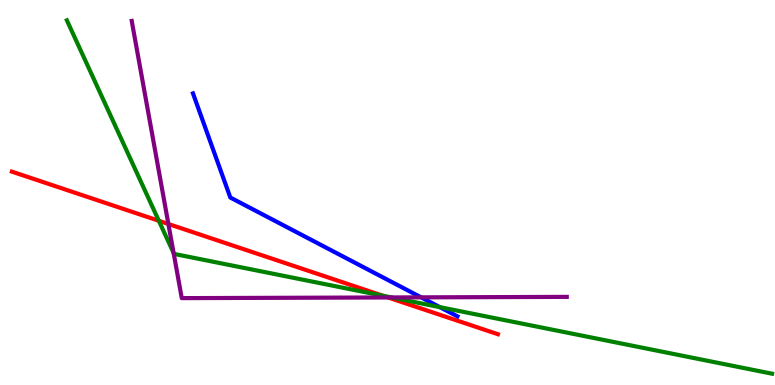[{'lines': ['blue', 'red'], 'intersections': []}, {'lines': ['green', 'red'], 'intersections': [{'x': 2.05, 'y': 4.27}, {'x': 4.94, 'y': 2.32}]}, {'lines': ['purple', 'red'], 'intersections': [{'x': 2.17, 'y': 4.18}, {'x': 5.01, 'y': 2.27}]}, {'lines': ['blue', 'green'], 'intersections': [{'x': 5.68, 'y': 2.02}]}, {'lines': ['blue', 'purple'], 'intersections': [{'x': 5.43, 'y': 2.28}]}, {'lines': ['green', 'purple'], 'intersections': [{'x': 2.24, 'y': 3.43}, {'x': 5.05, 'y': 2.27}]}]